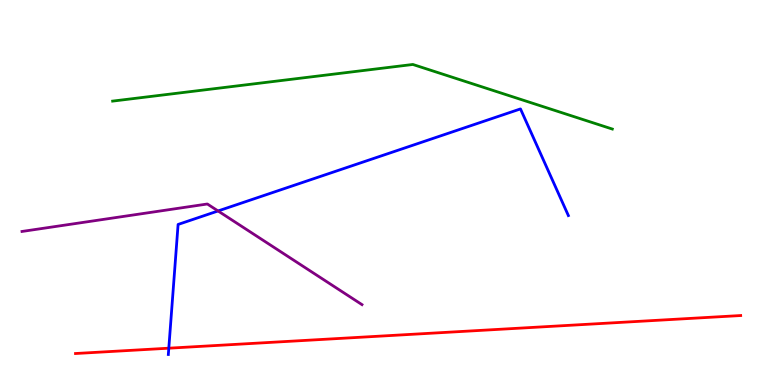[{'lines': ['blue', 'red'], 'intersections': [{'x': 2.18, 'y': 0.956}]}, {'lines': ['green', 'red'], 'intersections': []}, {'lines': ['purple', 'red'], 'intersections': []}, {'lines': ['blue', 'green'], 'intersections': []}, {'lines': ['blue', 'purple'], 'intersections': [{'x': 2.81, 'y': 4.52}]}, {'lines': ['green', 'purple'], 'intersections': []}]